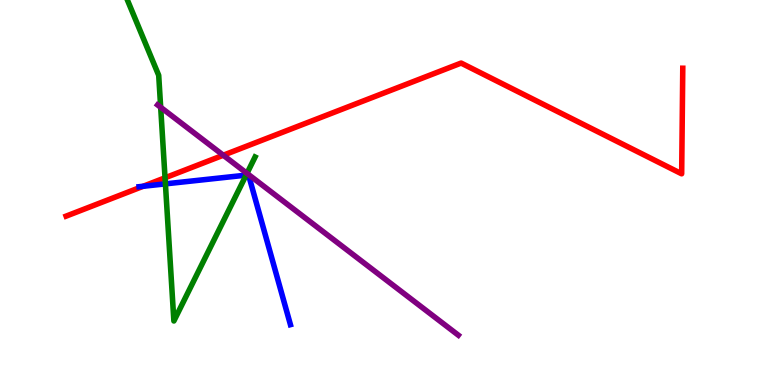[{'lines': ['blue', 'red'], 'intersections': [{'x': 1.85, 'y': 5.16}]}, {'lines': ['green', 'red'], 'intersections': [{'x': 2.13, 'y': 5.38}]}, {'lines': ['purple', 'red'], 'intersections': [{'x': 2.88, 'y': 5.97}]}, {'lines': ['blue', 'green'], 'intersections': [{'x': 2.13, 'y': 5.22}, {'x': 3.18, 'y': 5.45}]}, {'lines': ['blue', 'purple'], 'intersections': []}, {'lines': ['green', 'purple'], 'intersections': [{'x': 2.07, 'y': 7.21}, {'x': 3.19, 'y': 5.5}]}]